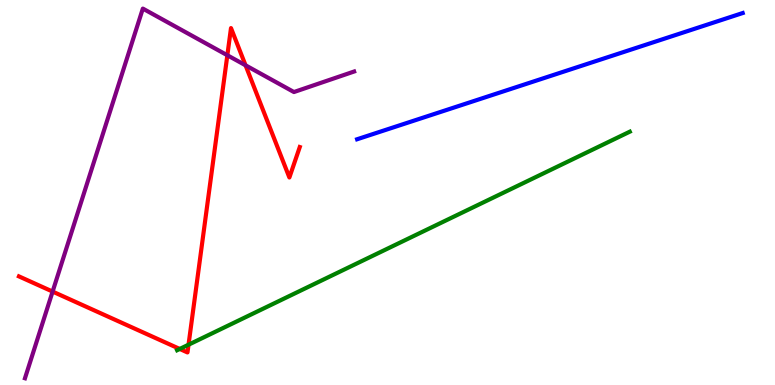[{'lines': ['blue', 'red'], 'intersections': []}, {'lines': ['green', 'red'], 'intersections': [{'x': 2.32, 'y': 0.936}, {'x': 2.43, 'y': 1.05}]}, {'lines': ['purple', 'red'], 'intersections': [{'x': 0.679, 'y': 2.43}, {'x': 2.93, 'y': 8.56}, {'x': 3.17, 'y': 8.3}]}, {'lines': ['blue', 'green'], 'intersections': []}, {'lines': ['blue', 'purple'], 'intersections': []}, {'lines': ['green', 'purple'], 'intersections': []}]